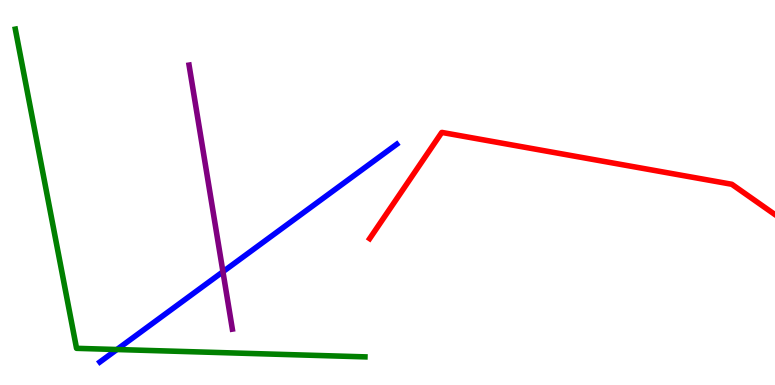[{'lines': ['blue', 'red'], 'intersections': []}, {'lines': ['green', 'red'], 'intersections': []}, {'lines': ['purple', 'red'], 'intersections': []}, {'lines': ['blue', 'green'], 'intersections': [{'x': 1.51, 'y': 0.922}]}, {'lines': ['blue', 'purple'], 'intersections': [{'x': 2.88, 'y': 2.94}]}, {'lines': ['green', 'purple'], 'intersections': []}]